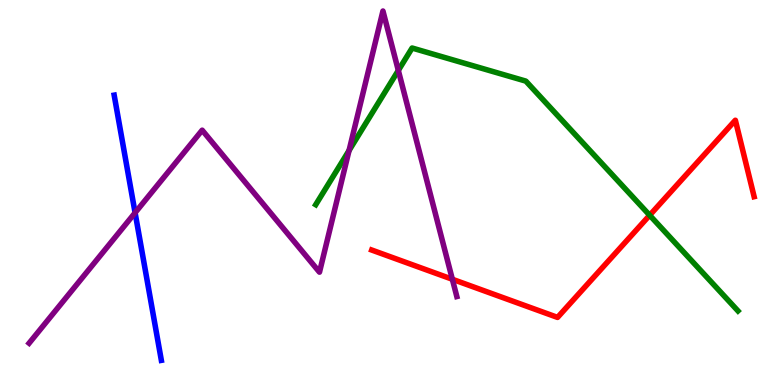[{'lines': ['blue', 'red'], 'intersections': []}, {'lines': ['green', 'red'], 'intersections': [{'x': 8.38, 'y': 4.41}]}, {'lines': ['purple', 'red'], 'intersections': [{'x': 5.84, 'y': 2.75}]}, {'lines': ['blue', 'green'], 'intersections': []}, {'lines': ['blue', 'purple'], 'intersections': [{'x': 1.74, 'y': 4.47}]}, {'lines': ['green', 'purple'], 'intersections': [{'x': 4.5, 'y': 6.09}, {'x': 5.14, 'y': 8.17}]}]